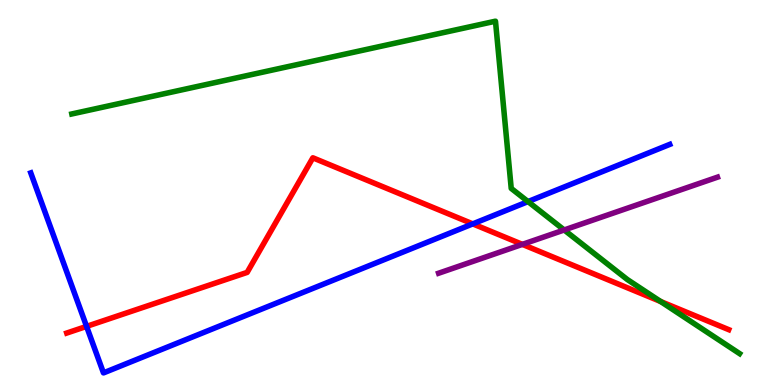[{'lines': ['blue', 'red'], 'intersections': [{'x': 1.12, 'y': 1.52}, {'x': 6.1, 'y': 4.18}]}, {'lines': ['green', 'red'], 'intersections': [{'x': 8.52, 'y': 2.17}]}, {'lines': ['purple', 'red'], 'intersections': [{'x': 6.74, 'y': 3.65}]}, {'lines': ['blue', 'green'], 'intersections': [{'x': 6.81, 'y': 4.76}]}, {'lines': ['blue', 'purple'], 'intersections': []}, {'lines': ['green', 'purple'], 'intersections': [{'x': 7.28, 'y': 4.03}]}]